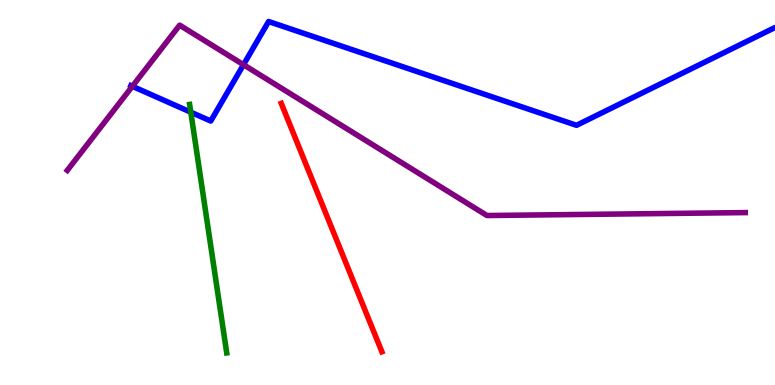[{'lines': ['blue', 'red'], 'intersections': []}, {'lines': ['green', 'red'], 'intersections': []}, {'lines': ['purple', 'red'], 'intersections': []}, {'lines': ['blue', 'green'], 'intersections': [{'x': 2.46, 'y': 7.09}]}, {'lines': ['blue', 'purple'], 'intersections': [{'x': 1.71, 'y': 7.76}, {'x': 3.14, 'y': 8.32}]}, {'lines': ['green', 'purple'], 'intersections': []}]